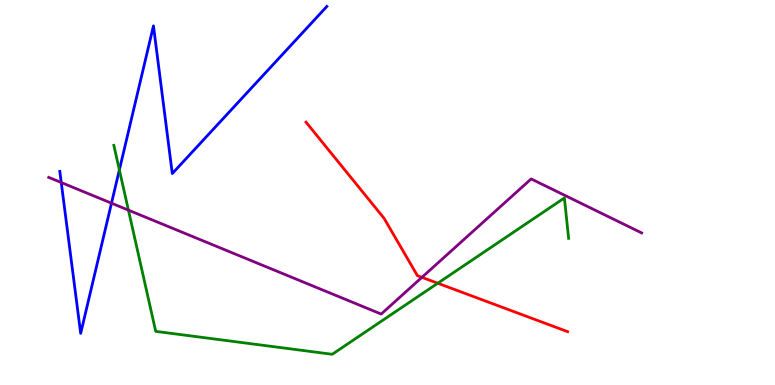[{'lines': ['blue', 'red'], 'intersections': []}, {'lines': ['green', 'red'], 'intersections': [{'x': 5.65, 'y': 2.64}]}, {'lines': ['purple', 'red'], 'intersections': [{'x': 5.44, 'y': 2.8}]}, {'lines': ['blue', 'green'], 'intersections': [{'x': 1.54, 'y': 5.59}]}, {'lines': ['blue', 'purple'], 'intersections': [{'x': 0.79, 'y': 5.26}, {'x': 1.44, 'y': 4.72}]}, {'lines': ['green', 'purple'], 'intersections': [{'x': 1.66, 'y': 4.54}]}]